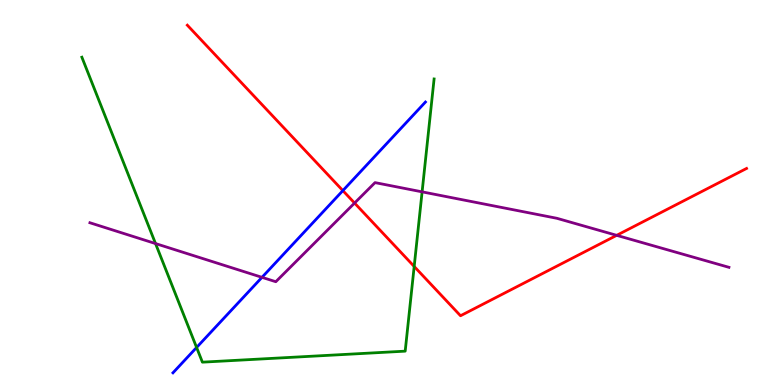[{'lines': ['blue', 'red'], 'intersections': [{'x': 4.42, 'y': 5.05}]}, {'lines': ['green', 'red'], 'intersections': [{'x': 5.34, 'y': 3.08}]}, {'lines': ['purple', 'red'], 'intersections': [{'x': 4.58, 'y': 4.73}, {'x': 7.96, 'y': 3.89}]}, {'lines': ['blue', 'green'], 'intersections': [{'x': 2.54, 'y': 0.975}]}, {'lines': ['blue', 'purple'], 'intersections': [{'x': 3.38, 'y': 2.8}]}, {'lines': ['green', 'purple'], 'intersections': [{'x': 2.01, 'y': 3.67}, {'x': 5.45, 'y': 5.02}]}]